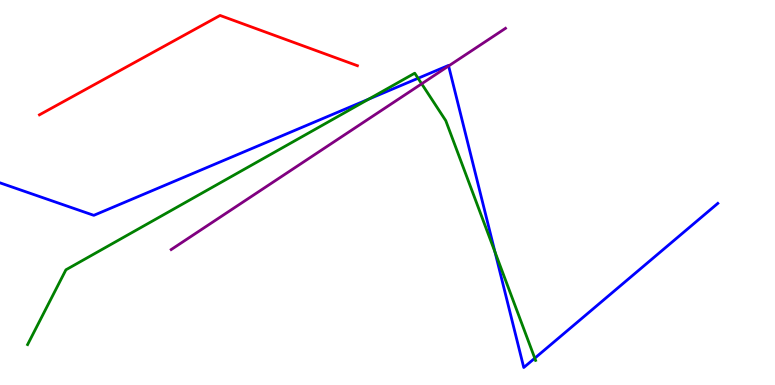[{'lines': ['blue', 'red'], 'intersections': []}, {'lines': ['green', 'red'], 'intersections': []}, {'lines': ['purple', 'red'], 'intersections': []}, {'lines': ['blue', 'green'], 'intersections': [{'x': 4.76, 'y': 7.42}, {'x': 5.39, 'y': 7.97}, {'x': 6.39, 'y': 3.46}, {'x': 6.9, 'y': 0.696}]}, {'lines': ['blue', 'purple'], 'intersections': [{'x': 5.79, 'y': 8.29}]}, {'lines': ['green', 'purple'], 'intersections': [{'x': 5.44, 'y': 7.82}]}]